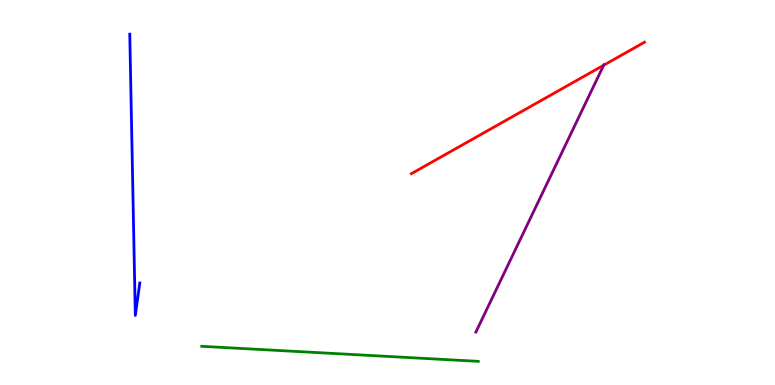[{'lines': ['blue', 'red'], 'intersections': []}, {'lines': ['green', 'red'], 'intersections': []}, {'lines': ['purple', 'red'], 'intersections': [{'x': 7.79, 'y': 8.31}]}, {'lines': ['blue', 'green'], 'intersections': []}, {'lines': ['blue', 'purple'], 'intersections': []}, {'lines': ['green', 'purple'], 'intersections': []}]